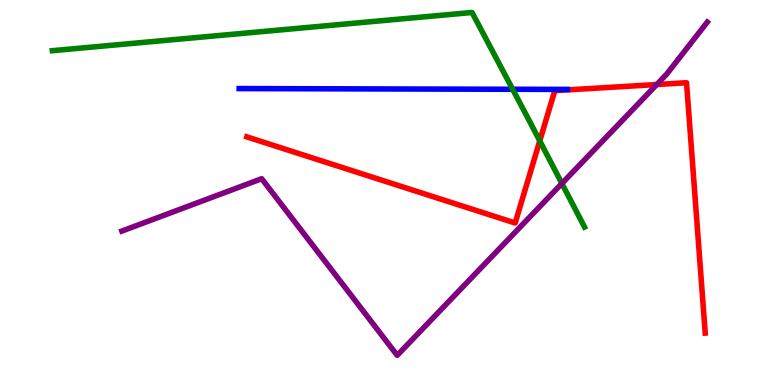[{'lines': ['blue', 'red'], 'intersections': []}, {'lines': ['green', 'red'], 'intersections': [{'x': 6.96, 'y': 6.34}]}, {'lines': ['purple', 'red'], 'intersections': [{'x': 8.47, 'y': 7.8}]}, {'lines': ['blue', 'green'], 'intersections': [{'x': 6.61, 'y': 7.68}]}, {'lines': ['blue', 'purple'], 'intersections': []}, {'lines': ['green', 'purple'], 'intersections': [{'x': 7.25, 'y': 5.23}]}]